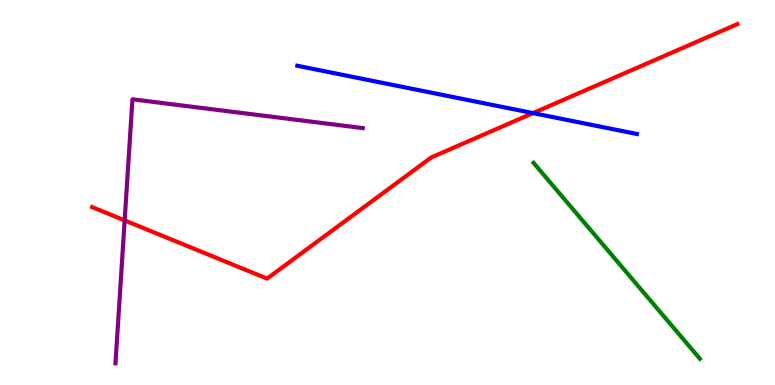[{'lines': ['blue', 'red'], 'intersections': [{'x': 6.88, 'y': 7.06}]}, {'lines': ['green', 'red'], 'intersections': []}, {'lines': ['purple', 'red'], 'intersections': [{'x': 1.61, 'y': 4.28}]}, {'lines': ['blue', 'green'], 'intersections': []}, {'lines': ['blue', 'purple'], 'intersections': []}, {'lines': ['green', 'purple'], 'intersections': []}]